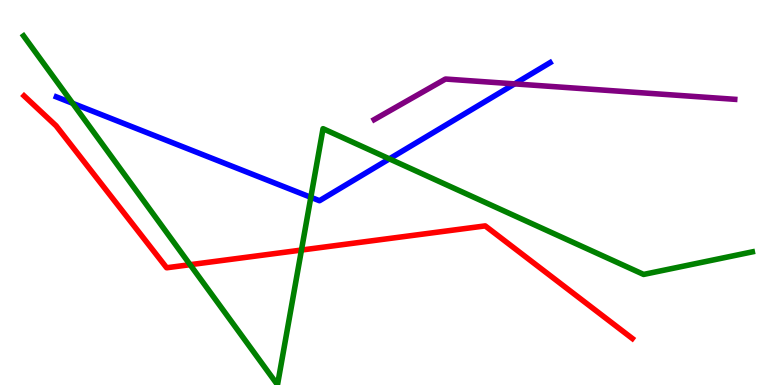[{'lines': ['blue', 'red'], 'intersections': []}, {'lines': ['green', 'red'], 'intersections': [{'x': 2.45, 'y': 3.12}, {'x': 3.89, 'y': 3.51}]}, {'lines': ['purple', 'red'], 'intersections': []}, {'lines': ['blue', 'green'], 'intersections': [{'x': 0.937, 'y': 7.32}, {'x': 4.01, 'y': 4.88}, {'x': 5.02, 'y': 5.87}]}, {'lines': ['blue', 'purple'], 'intersections': [{'x': 6.64, 'y': 7.82}]}, {'lines': ['green', 'purple'], 'intersections': []}]